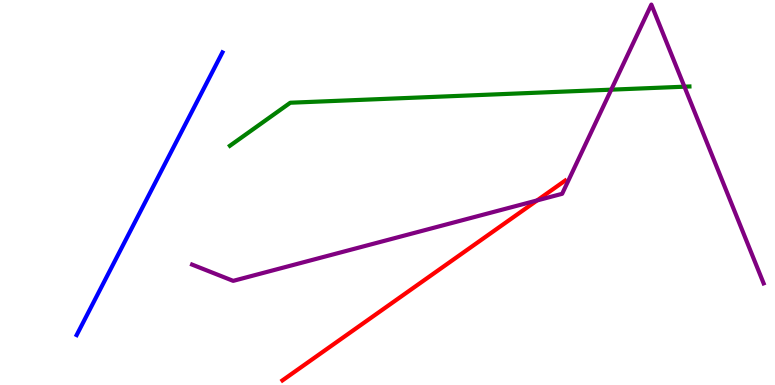[{'lines': ['blue', 'red'], 'intersections': []}, {'lines': ['green', 'red'], 'intersections': []}, {'lines': ['purple', 'red'], 'intersections': [{'x': 6.93, 'y': 4.79}]}, {'lines': ['blue', 'green'], 'intersections': []}, {'lines': ['blue', 'purple'], 'intersections': []}, {'lines': ['green', 'purple'], 'intersections': [{'x': 7.89, 'y': 7.67}, {'x': 8.83, 'y': 7.75}]}]